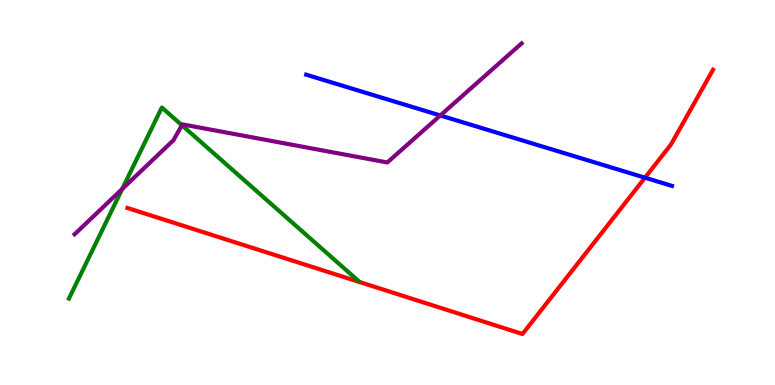[{'lines': ['blue', 'red'], 'intersections': [{'x': 8.32, 'y': 5.38}]}, {'lines': ['green', 'red'], 'intersections': []}, {'lines': ['purple', 'red'], 'intersections': []}, {'lines': ['blue', 'green'], 'intersections': []}, {'lines': ['blue', 'purple'], 'intersections': [{'x': 5.68, 'y': 7.0}]}, {'lines': ['green', 'purple'], 'intersections': [{'x': 1.58, 'y': 5.09}, {'x': 2.35, 'y': 6.75}]}]